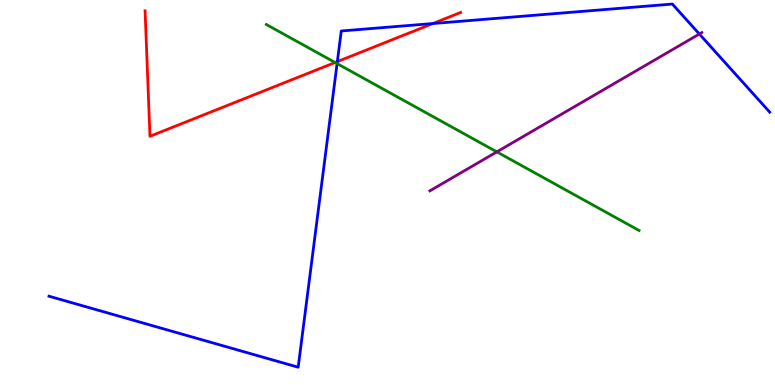[{'lines': ['blue', 'red'], 'intersections': [{'x': 4.35, 'y': 8.4}, {'x': 5.59, 'y': 9.39}]}, {'lines': ['green', 'red'], 'intersections': [{'x': 4.32, 'y': 8.38}]}, {'lines': ['purple', 'red'], 'intersections': []}, {'lines': ['blue', 'green'], 'intersections': [{'x': 4.35, 'y': 8.35}]}, {'lines': ['blue', 'purple'], 'intersections': [{'x': 9.02, 'y': 9.12}]}, {'lines': ['green', 'purple'], 'intersections': [{'x': 6.41, 'y': 6.06}]}]